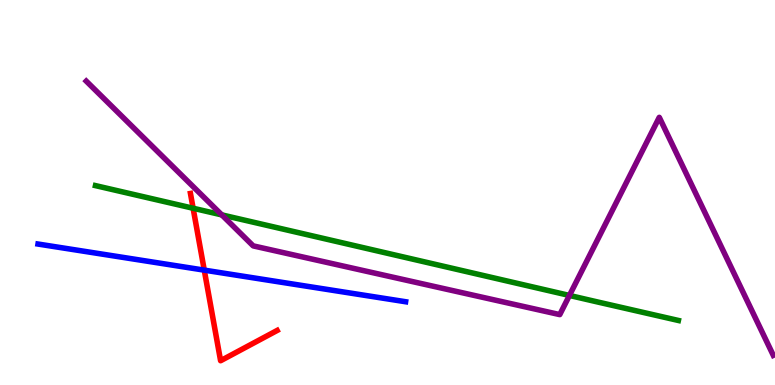[{'lines': ['blue', 'red'], 'intersections': [{'x': 2.64, 'y': 2.98}]}, {'lines': ['green', 'red'], 'intersections': [{'x': 2.49, 'y': 4.59}]}, {'lines': ['purple', 'red'], 'intersections': []}, {'lines': ['blue', 'green'], 'intersections': []}, {'lines': ['blue', 'purple'], 'intersections': []}, {'lines': ['green', 'purple'], 'intersections': [{'x': 2.86, 'y': 4.42}, {'x': 7.35, 'y': 2.33}]}]